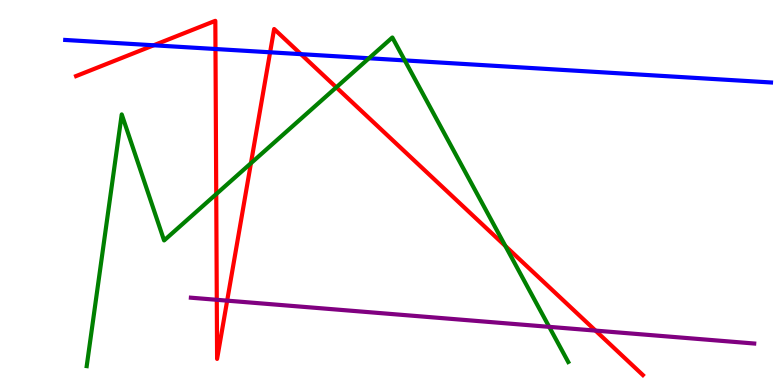[{'lines': ['blue', 'red'], 'intersections': [{'x': 1.98, 'y': 8.82}, {'x': 2.78, 'y': 8.73}, {'x': 3.49, 'y': 8.64}, {'x': 3.88, 'y': 8.59}]}, {'lines': ['green', 'red'], 'intersections': [{'x': 2.79, 'y': 4.96}, {'x': 3.24, 'y': 5.76}, {'x': 4.34, 'y': 7.73}, {'x': 6.52, 'y': 3.61}]}, {'lines': ['purple', 'red'], 'intersections': [{'x': 2.8, 'y': 2.21}, {'x': 2.93, 'y': 2.19}, {'x': 7.68, 'y': 1.41}]}, {'lines': ['blue', 'green'], 'intersections': [{'x': 4.76, 'y': 8.49}, {'x': 5.22, 'y': 8.43}]}, {'lines': ['blue', 'purple'], 'intersections': []}, {'lines': ['green', 'purple'], 'intersections': [{'x': 7.09, 'y': 1.51}]}]